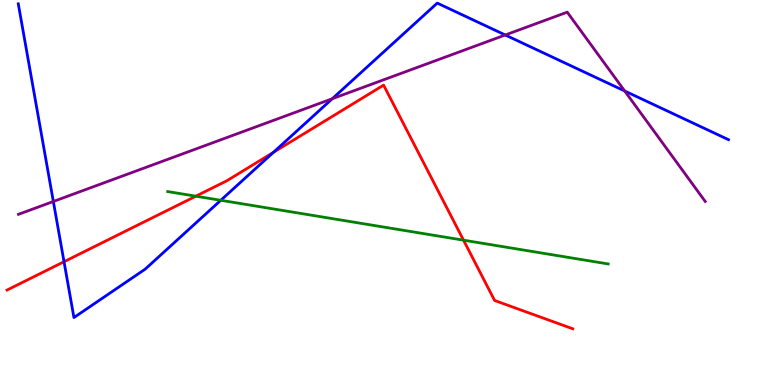[{'lines': ['blue', 'red'], 'intersections': [{'x': 0.826, 'y': 3.2}, {'x': 3.53, 'y': 6.04}]}, {'lines': ['green', 'red'], 'intersections': [{'x': 2.53, 'y': 4.9}, {'x': 5.98, 'y': 3.76}]}, {'lines': ['purple', 'red'], 'intersections': []}, {'lines': ['blue', 'green'], 'intersections': [{'x': 2.85, 'y': 4.8}]}, {'lines': ['blue', 'purple'], 'intersections': [{'x': 0.688, 'y': 4.77}, {'x': 4.29, 'y': 7.44}, {'x': 6.52, 'y': 9.09}, {'x': 8.06, 'y': 7.64}]}, {'lines': ['green', 'purple'], 'intersections': []}]